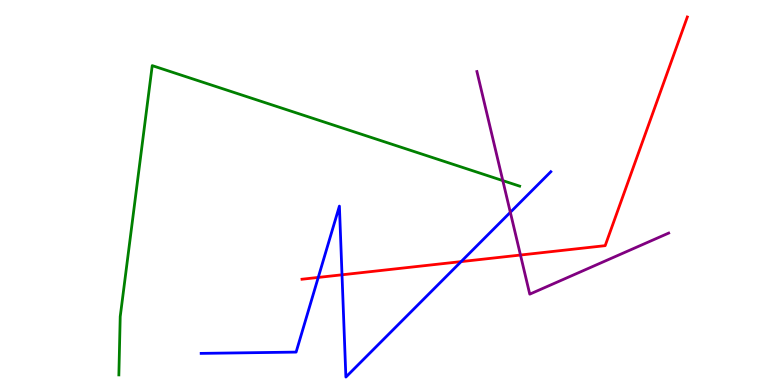[{'lines': ['blue', 'red'], 'intersections': [{'x': 4.11, 'y': 2.79}, {'x': 4.41, 'y': 2.86}, {'x': 5.95, 'y': 3.2}]}, {'lines': ['green', 'red'], 'intersections': []}, {'lines': ['purple', 'red'], 'intersections': [{'x': 6.72, 'y': 3.38}]}, {'lines': ['blue', 'green'], 'intersections': []}, {'lines': ['blue', 'purple'], 'intersections': [{'x': 6.58, 'y': 4.49}]}, {'lines': ['green', 'purple'], 'intersections': [{'x': 6.49, 'y': 5.31}]}]